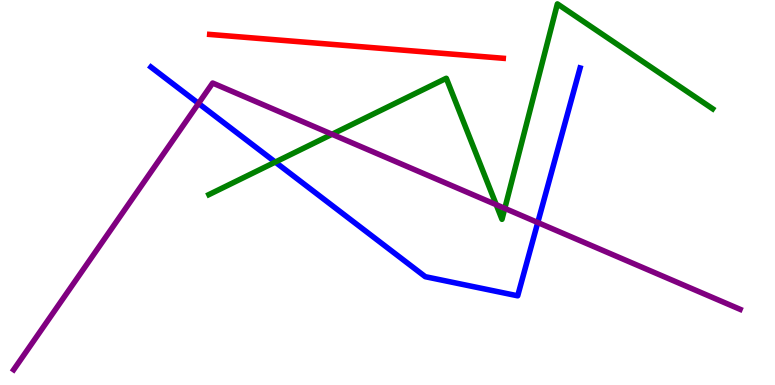[{'lines': ['blue', 'red'], 'intersections': []}, {'lines': ['green', 'red'], 'intersections': []}, {'lines': ['purple', 'red'], 'intersections': []}, {'lines': ['blue', 'green'], 'intersections': [{'x': 3.55, 'y': 5.79}]}, {'lines': ['blue', 'purple'], 'intersections': [{'x': 2.56, 'y': 7.31}, {'x': 6.94, 'y': 4.22}]}, {'lines': ['green', 'purple'], 'intersections': [{'x': 4.28, 'y': 6.51}, {'x': 6.4, 'y': 4.68}, {'x': 6.51, 'y': 4.59}]}]